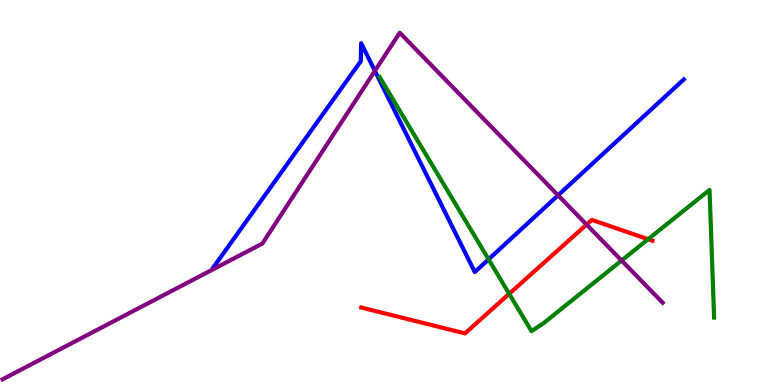[{'lines': ['blue', 'red'], 'intersections': []}, {'lines': ['green', 'red'], 'intersections': [{'x': 6.57, 'y': 2.37}, {'x': 8.36, 'y': 3.79}]}, {'lines': ['purple', 'red'], 'intersections': [{'x': 7.57, 'y': 4.17}]}, {'lines': ['blue', 'green'], 'intersections': [{'x': 6.3, 'y': 3.26}]}, {'lines': ['blue', 'purple'], 'intersections': [{'x': 4.84, 'y': 8.16}, {'x': 7.2, 'y': 4.93}]}, {'lines': ['green', 'purple'], 'intersections': [{'x': 8.02, 'y': 3.23}]}]